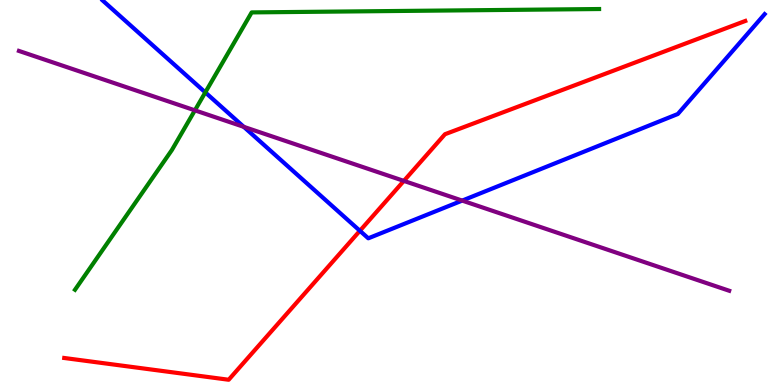[{'lines': ['blue', 'red'], 'intersections': [{'x': 4.64, 'y': 4.01}]}, {'lines': ['green', 'red'], 'intersections': []}, {'lines': ['purple', 'red'], 'intersections': [{'x': 5.21, 'y': 5.3}]}, {'lines': ['blue', 'green'], 'intersections': [{'x': 2.65, 'y': 7.6}]}, {'lines': ['blue', 'purple'], 'intersections': [{'x': 3.15, 'y': 6.71}, {'x': 5.96, 'y': 4.79}]}, {'lines': ['green', 'purple'], 'intersections': [{'x': 2.51, 'y': 7.13}]}]